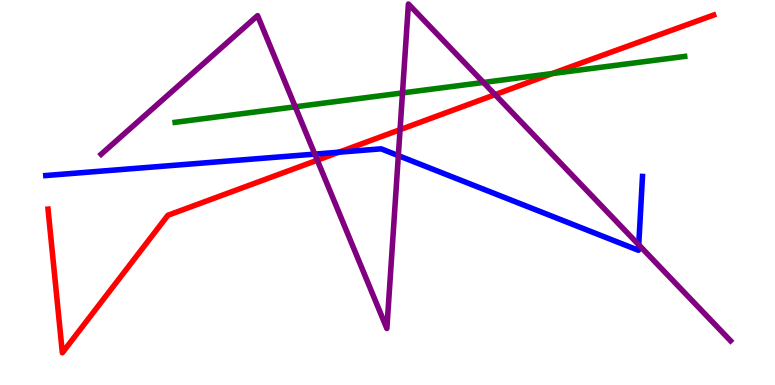[{'lines': ['blue', 'red'], 'intersections': [{'x': 4.37, 'y': 6.05}]}, {'lines': ['green', 'red'], 'intersections': [{'x': 7.13, 'y': 8.09}]}, {'lines': ['purple', 'red'], 'intersections': [{'x': 4.09, 'y': 5.84}, {'x': 5.16, 'y': 6.63}, {'x': 6.39, 'y': 7.54}]}, {'lines': ['blue', 'green'], 'intersections': []}, {'lines': ['blue', 'purple'], 'intersections': [{'x': 4.06, 'y': 6.0}, {'x': 5.14, 'y': 5.96}, {'x': 8.24, 'y': 3.64}]}, {'lines': ['green', 'purple'], 'intersections': [{'x': 3.81, 'y': 7.23}, {'x': 5.19, 'y': 7.59}, {'x': 6.24, 'y': 7.86}]}]